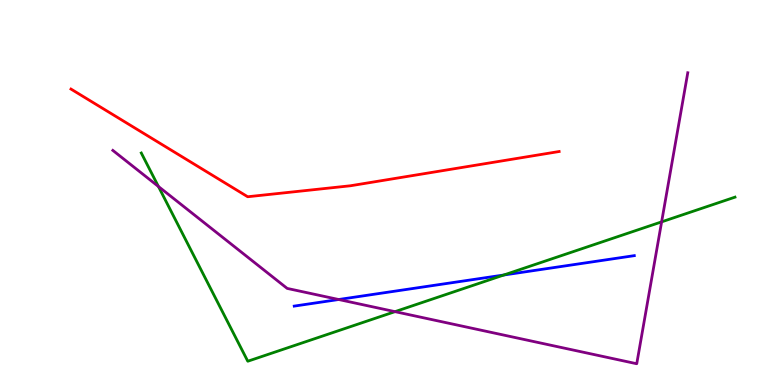[{'lines': ['blue', 'red'], 'intersections': []}, {'lines': ['green', 'red'], 'intersections': []}, {'lines': ['purple', 'red'], 'intersections': []}, {'lines': ['blue', 'green'], 'intersections': [{'x': 6.5, 'y': 2.86}]}, {'lines': ['blue', 'purple'], 'intersections': [{'x': 4.37, 'y': 2.22}]}, {'lines': ['green', 'purple'], 'intersections': [{'x': 2.04, 'y': 5.16}, {'x': 5.1, 'y': 1.91}, {'x': 8.54, 'y': 4.24}]}]